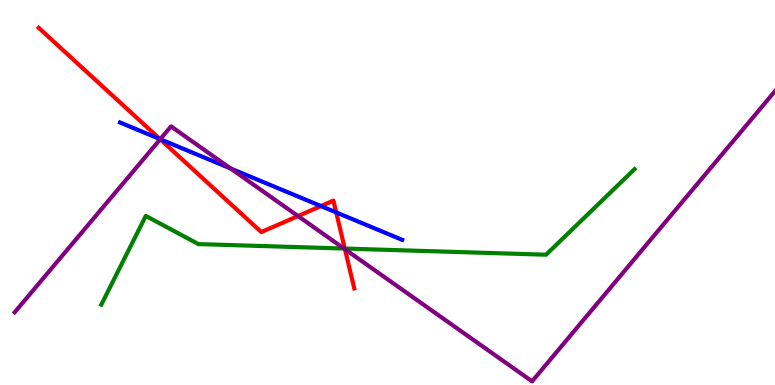[{'lines': ['blue', 'red'], 'intersections': [{'x': 2.06, 'y': 6.39}, {'x': 4.14, 'y': 4.65}, {'x': 4.34, 'y': 4.48}]}, {'lines': ['green', 'red'], 'intersections': [{'x': 4.45, 'y': 3.54}]}, {'lines': ['purple', 'red'], 'intersections': [{'x': 2.07, 'y': 6.38}, {'x': 3.85, 'y': 4.39}, {'x': 4.45, 'y': 3.53}]}, {'lines': ['blue', 'green'], 'intersections': []}, {'lines': ['blue', 'purple'], 'intersections': [{'x': 2.07, 'y': 6.38}, {'x': 2.98, 'y': 5.62}]}, {'lines': ['green', 'purple'], 'intersections': [{'x': 4.44, 'y': 3.54}]}]